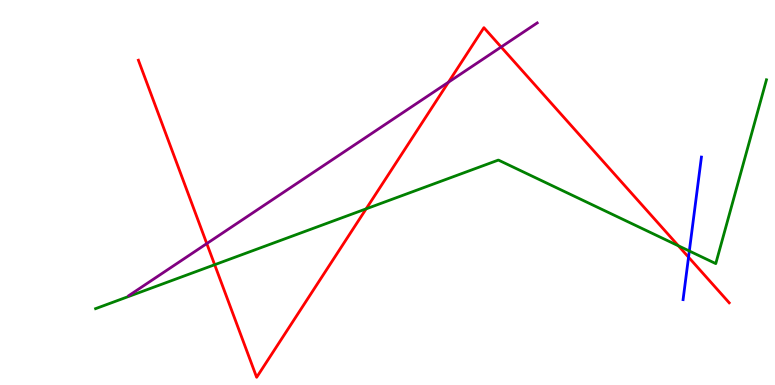[{'lines': ['blue', 'red'], 'intersections': [{'x': 8.88, 'y': 3.32}]}, {'lines': ['green', 'red'], 'intersections': [{'x': 2.77, 'y': 3.12}, {'x': 4.72, 'y': 4.58}, {'x': 8.75, 'y': 3.62}]}, {'lines': ['purple', 'red'], 'intersections': [{'x': 2.67, 'y': 3.67}, {'x': 5.79, 'y': 7.87}, {'x': 6.47, 'y': 8.78}]}, {'lines': ['blue', 'green'], 'intersections': [{'x': 8.89, 'y': 3.48}]}, {'lines': ['blue', 'purple'], 'intersections': []}, {'lines': ['green', 'purple'], 'intersections': []}]